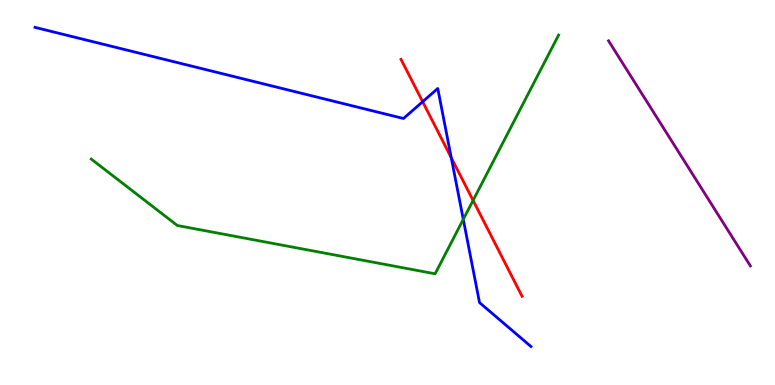[{'lines': ['blue', 'red'], 'intersections': [{'x': 5.45, 'y': 7.36}, {'x': 5.82, 'y': 5.9}]}, {'lines': ['green', 'red'], 'intersections': [{'x': 6.1, 'y': 4.79}]}, {'lines': ['purple', 'red'], 'intersections': []}, {'lines': ['blue', 'green'], 'intersections': [{'x': 5.98, 'y': 4.3}]}, {'lines': ['blue', 'purple'], 'intersections': []}, {'lines': ['green', 'purple'], 'intersections': []}]